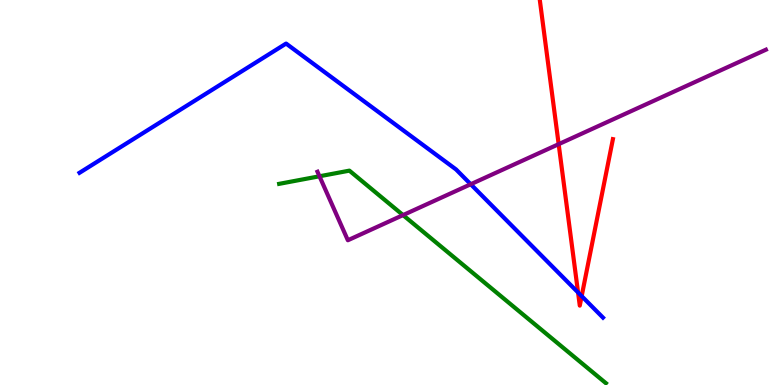[{'lines': ['blue', 'red'], 'intersections': [{'x': 7.46, 'y': 2.4}, {'x': 7.51, 'y': 2.31}]}, {'lines': ['green', 'red'], 'intersections': []}, {'lines': ['purple', 'red'], 'intersections': [{'x': 7.21, 'y': 6.26}]}, {'lines': ['blue', 'green'], 'intersections': []}, {'lines': ['blue', 'purple'], 'intersections': [{'x': 6.07, 'y': 5.21}]}, {'lines': ['green', 'purple'], 'intersections': [{'x': 4.12, 'y': 5.42}, {'x': 5.2, 'y': 4.41}]}]